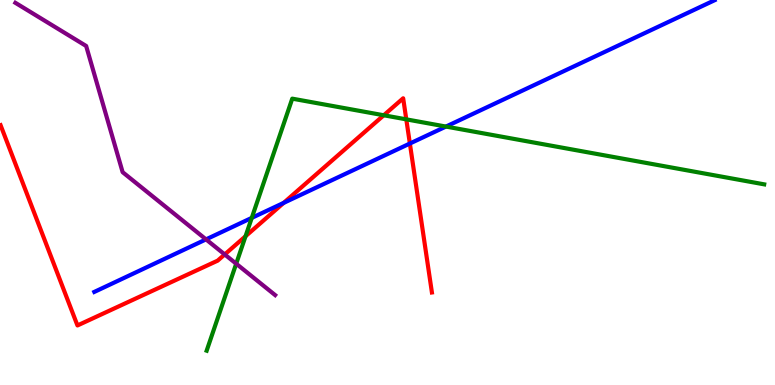[{'lines': ['blue', 'red'], 'intersections': [{'x': 3.66, 'y': 4.73}, {'x': 5.29, 'y': 6.27}]}, {'lines': ['green', 'red'], 'intersections': [{'x': 3.17, 'y': 3.86}, {'x': 4.95, 'y': 7.01}, {'x': 5.24, 'y': 6.9}]}, {'lines': ['purple', 'red'], 'intersections': [{'x': 2.9, 'y': 3.39}]}, {'lines': ['blue', 'green'], 'intersections': [{'x': 3.25, 'y': 4.34}, {'x': 5.75, 'y': 6.71}]}, {'lines': ['blue', 'purple'], 'intersections': [{'x': 2.66, 'y': 3.78}]}, {'lines': ['green', 'purple'], 'intersections': [{'x': 3.05, 'y': 3.15}]}]